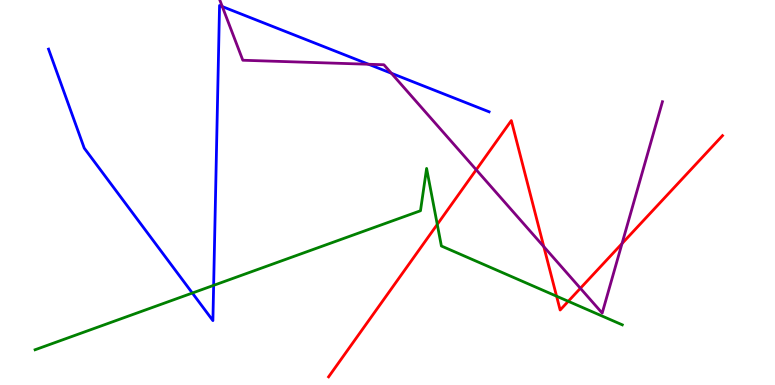[{'lines': ['blue', 'red'], 'intersections': []}, {'lines': ['green', 'red'], 'intersections': [{'x': 5.64, 'y': 4.17}, {'x': 7.18, 'y': 2.31}, {'x': 7.33, 'y': 2.17}]}, {'lines': ['purple', 'red'], 'intersections': [{'x': 6.14, 'y': 5.59}, {'x': 7.02, 'y': 3.59}, {'x': 7.49, 'y': 2.51}, {'x': 8.03, 'y': 3.67}]}, {'lines': ['blue', 'green'], 'intersections': [{'x': 2.48, 'y': 2.39}, {'x': 2.76, 'y': 2.59}]}, {'lines': ['blue', 'purple'], 'intersections': [{'x': 2.87, 'y': 9.83}, {'x': 4.76, 'y': 8.33}, {'x': 5.05, 'y': 8.1}]}, {'lines': ['green', 'purple'], 'intersections': []}]